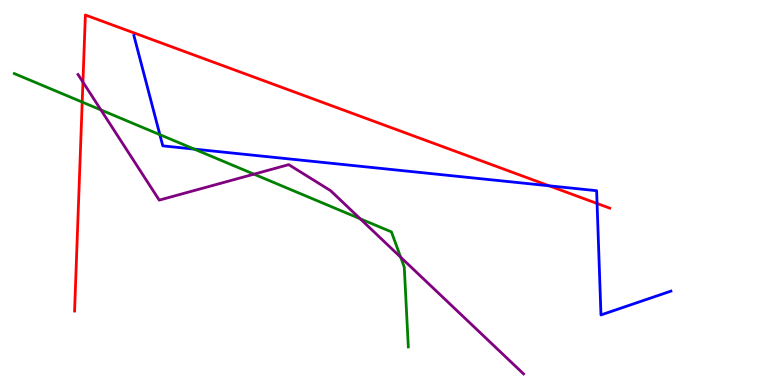[{'lines': ['blue', 'red'], 'intersections': [{'x': 7.08, 'y': 5.17}, {'x': 7.7, 'y': 4.71}]}, {'lines': ['green', 'red'], 'intersections': [{'x': 1.06, 'y': 7.35}]}, {'lines': ['purple', 'red'], 'intersections': [{'x': 1.07, 'y': 7.87}]}, {'lines': ['blue', 'green'], 'intersections': [{'x': 2.06, 'y': 6.5}, {'x': 2.51, 'y': 6.13}]}, {'lines': ['blue', 'purple'], 'intersections': []}, {'lines': ['green', 'purple'], 'intersections': [{'x': 1.3, 'y': 7.14}, {'x': 3.28, 'y': 5.48}, {'x': 4.65, 'y': 4.32}, {'x': 5.17, 'y': 3.32}]}]